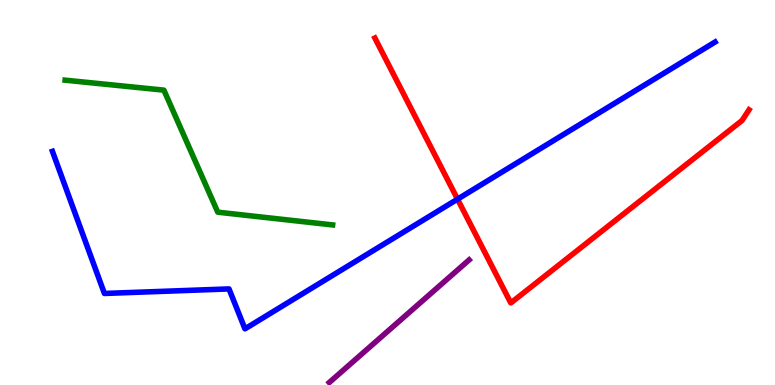[{'lines': ['blue', 'red'], 'intersections': [{'x': 5.9, 'y': 4.83}]}, {'lines': ['green', 'red'], 'intersections': []}, {'lines': ['purple', 'red'], 'intersections': []}, {'lines': ['blue', 'green'], 'intersections': []}, {'lines': ['blue', 'purple'], 'intersections': []}, {'lines': ['green', 'purple'], 'intersections': []}]